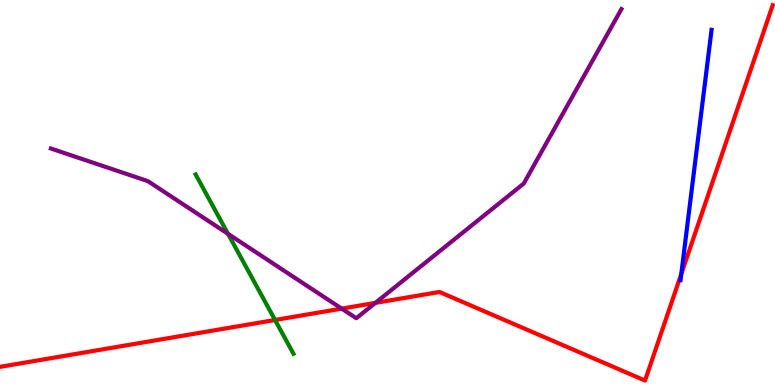[{'lines': ['blue', 'red'], 'intersections': [{'x': 8.79, 'y': 2.88}]}, {'lines': ['green', 'red'], 'intersections': [{'x': 3.55, 'y': 1.69}]}, {'lines': ['purple', 'red'], 'intersections': [{'x': 4.41, 'y': 1.98}, {'x': 4.84, 'y': 2.13}]}, {'lines': ['blue', 'green'], 'intersections': []}, {'lines': ['blue', 'purple'], 'intersections': []}, {'lines': ['green', 'purple'], 'intersections': [{'x': 2.94, 'y': 3.93}]}]